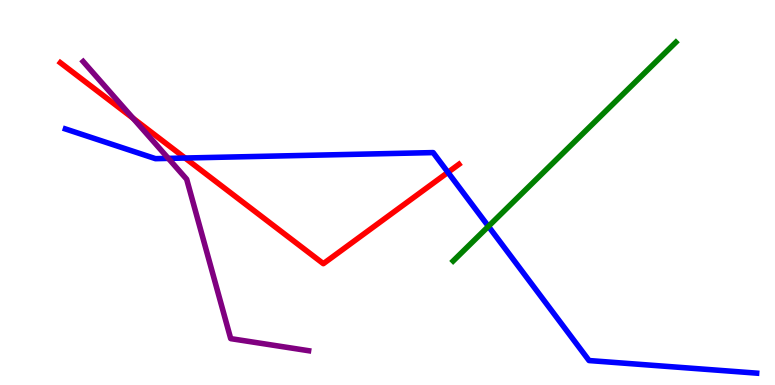[{'lines': ['blue', 'red'], 'intersections': [{'x': 2.39, 'y': 5.9}, {'x': 5.78, 'y': 5.52}]}, {'lines': ['green', 'red'], 'intersections': []}, {'lines': ['purple', 'red'], 'intersections': [{'x': 1.72, 'y': 6.93}]}, {'lines': ['blue', 'green'], 'intersections': [{'x': 6.3, 'y': 4.12}]}, {'lines': ['blue', 'purple'], 'intersections': [{'x': 2.17, 'y': 5.89}]}, {'lines': ['green', 'purple'], 'intersections': []}]